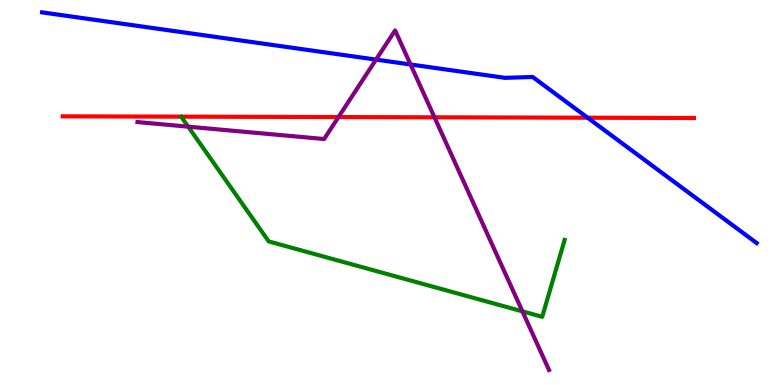[{'lines': ['blue', 'red'], 'intersections': [{'x': 7.58, 'y': 6.94}]}, {'lines': ['green', 'red'], 'intersections': []}, {'lines': ['purple', 'red'], 'intersections': [{'x': 4.37, 'y': 6.96}, {'x': 5.61, 'y': 6.95}]}, {'lines': ['blue', 'green'], 'intersections': []}, {'lines': ['blue', 'purple'], 'intersections': [{'x': 4.85, 'y': 8.45}, {'x': 5.3, 'y': 8.32}]}, {'lines': ['green', 'purple'], 'intersections': [{'x': 2.43, 'y': 6.71}, {'x': 6.74, 'y': 1.91}]}]